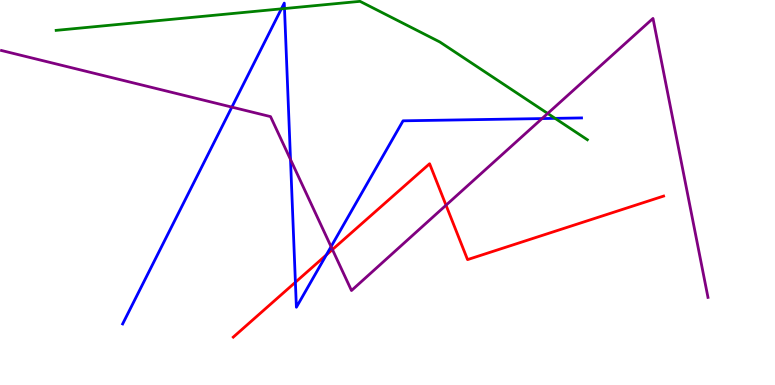[{'lines': ['blue', 'red'], 'intersections': [{'x': 3.81, 'y': 2.67}, {'x': 4.21, 'y': 3.38}]}, {'lines': ['green', 'red'], 'intersections': []}, {'lines': ['purple', 'red'], 'intersections': [{'x': 4.29, 'y': 3.52}, {'x': 5.76, 'y': 4.67}]}, {'lines': ['blue', 'green'], 'intersections': [{'x': 3.63, 'y': 9.77}, {'x': 3.67, 'y': 9.78}, {'x': 7.16, 'y': 6.93}]}, {'lines': ['blue', 'purple'], 'intersections': [{'x': 2.99, 'y': 7.22}, {'x': 3.75, 'y': 5.86}, {'x': 4.27, 'y': 3.59}, {'x': 6.99, 'y': 6.92}]}, {'lines': ['green', 'purple'], 'intersections': [{'x': 7.07, 'y': 7.05}]}]